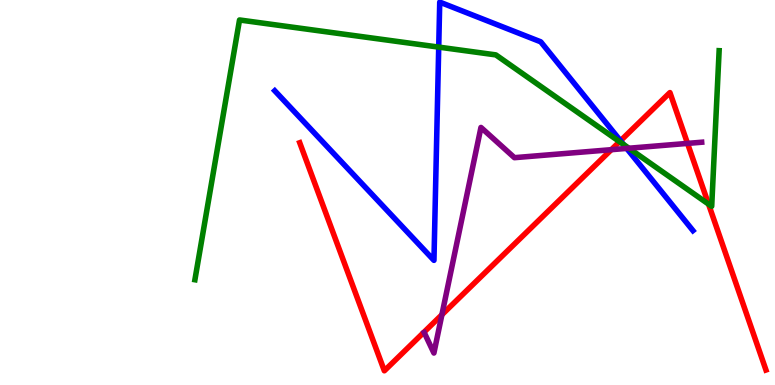[{'lines': ['blue', 'red'], 'intersections': [{'x': 8.01, 'y': 6.34}]}, {'lines': ['green', 'red'], 'intersections': [{'x': 7.99, 'y': 6.32}, {'x': 9.14, 'y': 4.7}]}, {'lines': ['purple', 'red'], 'intersections': [{'x': 5.7, 'y': 1.83}, {'x': 7.89, 'y': 6.11}, {'x': 8.87, 'y': 6.28}]}, {'lines': ['blue', 'green'], 'intersections': [{'x': 5.66, 'y': 8.78}, {'x': 8.04, 'y': 6.25}]}, {'lines': ['blue', 'purple'], 'intersections': [{'x': 8.09, 'y': 6.15}]}, {'lines': ['green', 'purple'], 'intersections': [{'x': 8.11, 'y': 6.15}]}]